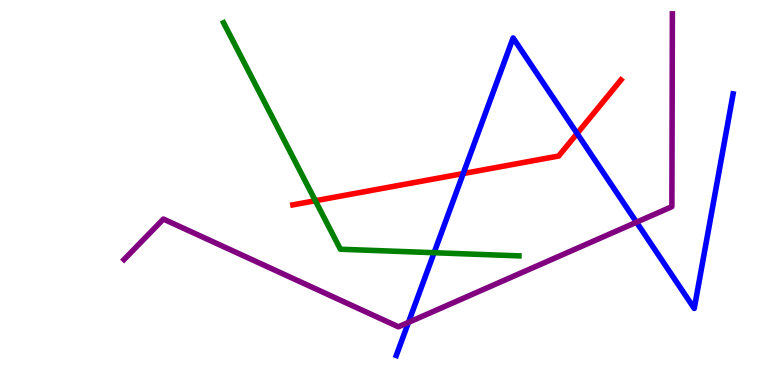[{'lines': ['blue', 'red'], 'intersections': [{'x': 5.98, 'y': 5.49}, {'x': 7.45, 'y': 6.53}]}, {'lines': ['green', 'red'], 'intersections': [{'x': 4.07, 'y': 4.79}]}, {'lines': ['purple', 'red'], 'intersections': []}, {'lines': ['blue', 'green'], 'intersections': [{'x': 5.6, 'y': 3.44}]}, {'lines': ['blue', 'purple'], 'intersections': [{'x': 5.27, 'y': 1.63}, {'x': 8.21, 'y': 4.23}]}, {'lines': ['green', 'purple'], 'intersections': []}]